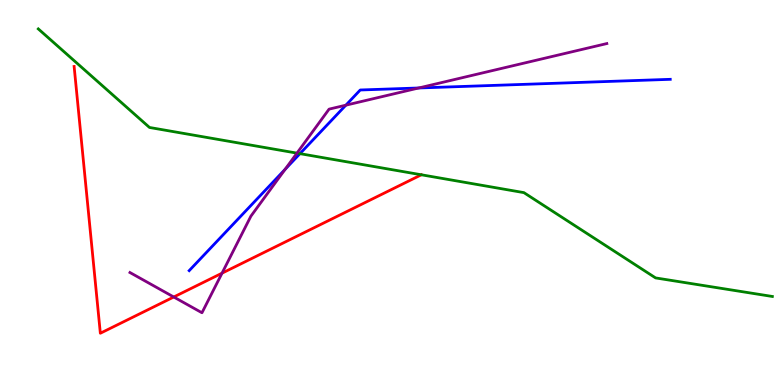[{'lines': ['blue', 'red'], 'intersections': []}, {'lines': ['green', 'red'], 'intersections': [{'x': 5.44, 'y': 5.46}]}, {'lines': ['purple', 'red'], 'intersections': [{'x': 2.24, 'y': 2.29}, {'x': 2.86, 'y': 2.9}]}, {'lines': ['blue', 'green'], 'intersections': [{'x': 3.87, 'y': 6.01}]}, {'lines': ['blue', 'purple'], 'intersections': [{'x': 3.68, 'y': 5.6}, {'x': 4.46, 'y': 7.27}, {'x': 5.4, 'y': 7.71}]}, {'lines': ['green', 'purple'], 'intersections': [{'x': 3.83, 'y': 6.02}]}]